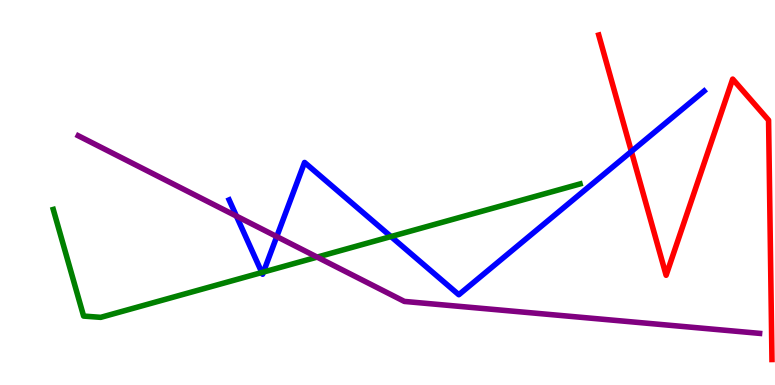[{'lines': ['blue', 'red'], 'intersections': [{'x': 8.15, 'y': 6.07}]}, {'lines': ['green', 'red'], 'intersections': []}, {'lines': ['purple', 'red'], 'intersections': []}, {'lines': ['blue', 'green'], 'intersections': [{'x': 3.38, 'y': 2.92}, {'x': 3.4, 'y': 2.93}, {'x': 5.04, 'y': 3.86}]}, {'lines': ['blue', 'purple'], 'intersections': [{'x': 3.05, 'y': 4.39}, {'x': 3.57, 'y': 3.85}]}, {'lines': ['green', 'purple'], 'intersections': [{'x': 4.09, 'y': 3.32}]}]